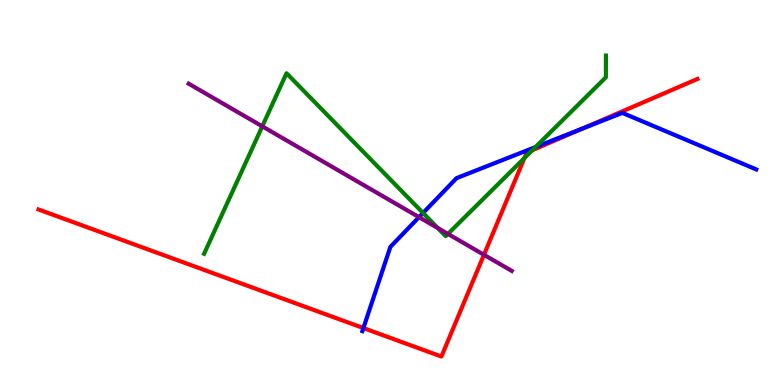[{'lines': ['blue', 'red'], 'intersections': [{'x': 4.69, 'y': 1.48}, {'x': 7.52, 'y': 6.66}]}, {'lines': ['green', 'red'], 'intersections': [{'x': 6.77, 'y': 5.89}, {'x': 6.87, 'y': 6.1}]}, {'lines': ['purple', 'red'], 'intersections': [{'x': 6.24, 'y': 3.38}]}, {'lines': ['blue', 'green'], 'intersections': [{'x': 5.46, 'y': 4.47}, {'x': 6.91, 'y': 6.18}]}, {'lines': ['blue', 'purple'], 'intersections': [{'x': 5.41, 'y': 4.36}]}, {'lines': ['green', 'purple'], 'intersections': [{'x': 3.38, 'y': 6.72}, {'x': 5.65, 'y': 4.08}, {'x': 5.78, 'y': 3.92}]}]